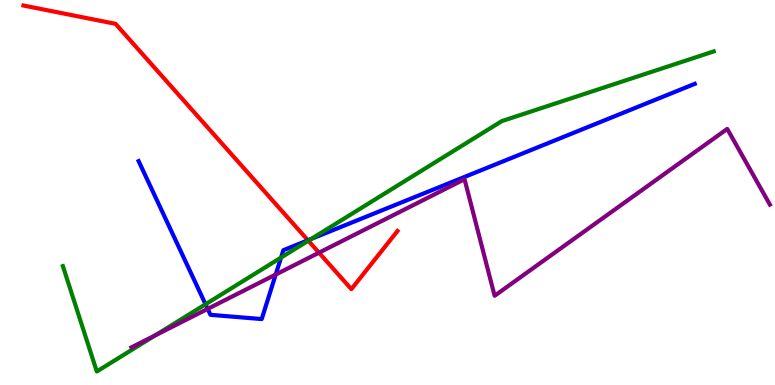[{'lines': ['blue', 'red'], 'intersections': [{'x': 3.97, 'y': 3.76}]}, {'lines': ['green', 'red'], 'intersections': [{'x': 3.98, 'y': 3.75}]}, {'lines': ['purple', 'red'], 'intersections': [{'x': 4.12, 'y': 3.44}]}, {'lines': ['blue', 'green'], 'intersections': [{'x': 2.65, 'y': 2.1}, {'x': 3.63, 'y': 3.31}, {'x': 4.02, 'y': 3.79}]}, {'lines': ['blue', 'purple'], 'intersections': [{'x': 2.68, 'y': 1.98}, {'x': 3.56, 'y': 2.87}]}, {'lines': ['green', 'purple'], 'intersections': [{'x': 2.0, 'y': 1.29}]}]